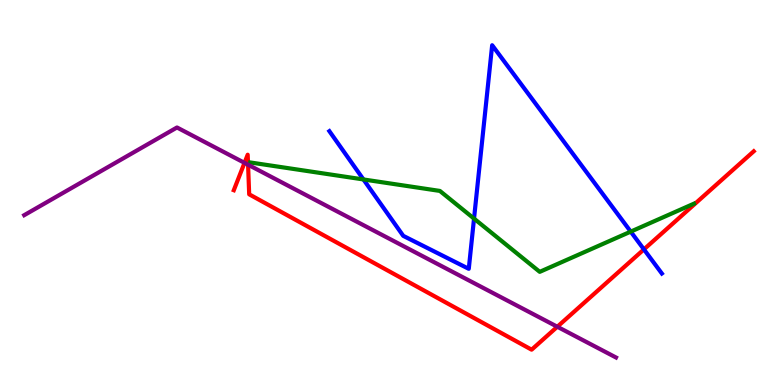[{'lines': ['blue', 'red'], 'intersections': [{'x': 8.31, 'y': 3.52}]}, {'lines': ['green', 'red'], 'intersections': []}, {'lines': ['purple', 'red'], 'intersections': [{'x': 3.15, 'y': 5.77}, {'x': 3.2, 'y': 5.72}, {'x': 7.19, 'y': 1.51}]}, {'lines': ['blue', 'green'], 'intersections': [{'x': 4.69, 'y': 5.34}, {'x': 6.12, 'y': 4.32}, {'x': 8.14, 'y': 3.98}]}, {'lines': ['blue', 'purple'], 'intersections': []}, {'lines': ['green', 'purple'], 'intersections': []}]